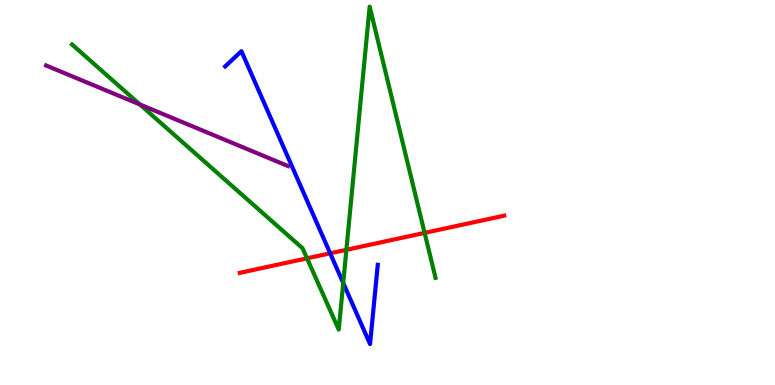[{'lines': ['blue', 'red'], 'intersections': [{'x': 4.26, 'y': 3.42}]}, {'lines': ['green', 'red'], 'intersections': [{'x': 3.96, 'y': 3.29}, {'x': 4.47, 'y': 3.51}, {'x': 5.48, 'y': 3.95}]}, {'lines': ['purple', 'red'], 'intersections': []}, {'lines': ['blue', 'green'], 'intersections': [{'x': 4.43, 'y': 2.65}]}, {'lines': ['blue', 'purple'], 'intersections': []}, {'lines': ['green', 'purple'], 'intersections': [{'x': 1.81, 'y': 7.29}]}]